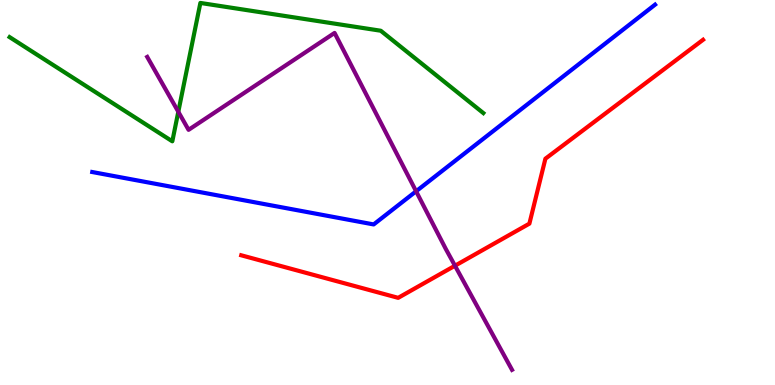[{'lines': ['blue', 'red'], 'intersections': []}, {'lines': ['green', 'red'], 'intersections': []}, {'lines': ['purple', 'red'], 'intersections': [{'x': 5.87, 'y': 3.1}]}, {'lines': ['blue', 'green'], 'intersections': []}, {'lines': ['blue', 'purple'], 'intersections': [{'x': 5.37, 'y': 5.03}]}, {'lines': ['green', 'purple'], 'intersections': [{'x': 2.3, 'y': 7.1}]}]